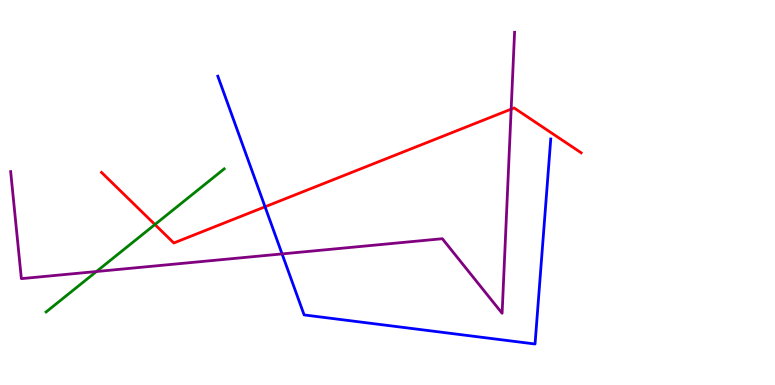[{'lines': ['blue', 'red'], 'intersections': [{'x': 3.42, 'y': 4.63}]}, {'lines': ['green', 'red'], 'intersections': [{'x': 2.0, 'y': 4.17}]}, {'lines': ['purple', 'red'], 'intersections': [{'x': 6.6, 'y': 7.16}]}, {'lines': ['blue', 'green'], 'intersections': []}, {'lines': ['blue', 'purple'], 'intersections': [{'x': 3.64, 'y': 3.4}]}, {'lines': ['green', 'purple'], 'intersections': [{'x': 1.24, 'y': 2.95}]}]